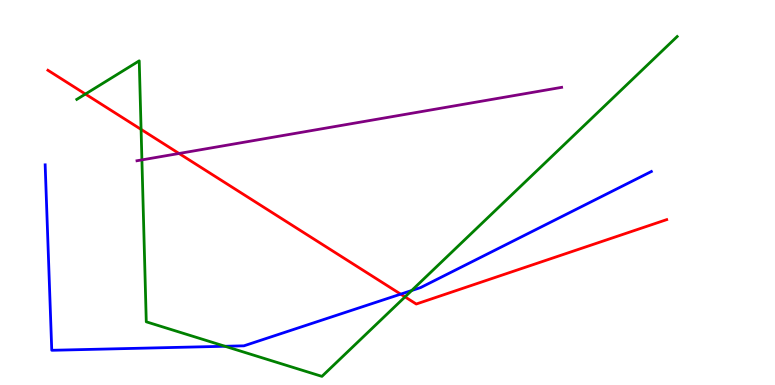[{'lines': ['blue', 'red'], 'intersections': [{'x': 5.17, 'y': 2.36}]}, {'lines': ['green', 'red'], 'intersections': [{'x': 1.1, 'y': 7.56}, {'x': 1.82, 'y': 6.64}, {'x': 5.23, 'y': 2.29}]}, {'lines': ['purple', 'red'], 'intersections': [{'x': 2.31, 'y': 6.01}]}, {'lines': ['blue', 'green'], 'intersections': [{'x': 2.9, 'y': 1.01}, {'x': 5.31, 'y': 2.45}]}, {'lines': ['blue', 'purple'], 'intersections': []}, {'lines': ['green', 'purple'], 'intersections': [{'x': 1.83, 'y': 5.85}]}]